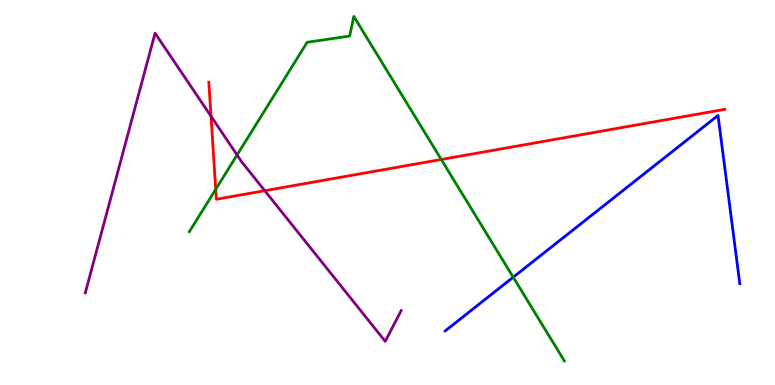[{'lines': ['blue', 'red'], 'intersections': []}, {'lines': ['green', 'red'], 'intersections': [{'x': 2.78, 'y': 5.08}, {'x': 5.69, 'y': 5.86}]}, {'lines': ['purple', 'red'], 'intersections': [{'x': 2.72, 'y': 6.98}, {'x': 3.42, 'y': 5.05}]}, {'lines': ['blue', 'green'], 'intersections': [{'x': 6.62, 'y': 2.8}]}, {'lines': ['blue', 'purple'], 'intersections': []}, {'lines': ['green', 'purple'], 'intersections': [{'x': 3.06, 'y': 5.98}]}]